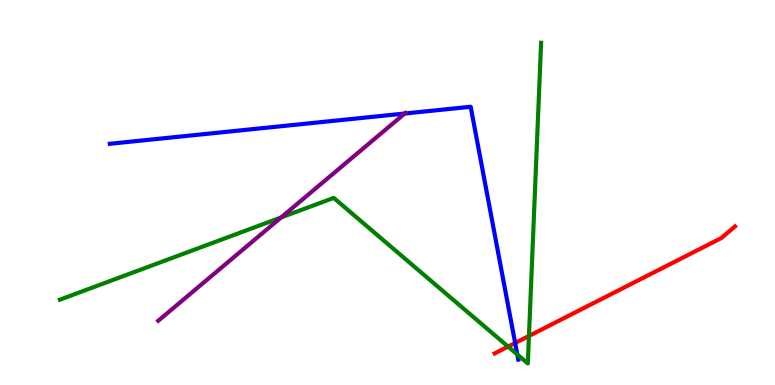[{'lines': ['blue', 'red'], 'intersections': [{'x': 6.65, 'y': 1.09}]}, {'lines': ['green', 'red'], 'intersections': [{'x': 6.56, 'y': 0.998}, {'x': 6.83, 'y': 1.27}]}, {'lines': ['purple', 'red'], 'intersections': []}, {'lines': ['blue', 'green'], 'intersections': [{'x': 6.68, 'y': 0.793}]}, {'lines': ['blue', 'purple'], 'intersections': [{'x': 5.22, 'y': 7.05}]}, {'lines': ['green', 'purple'], 'intersections': [{'x': 3.63, 'y': 4.35}]}]